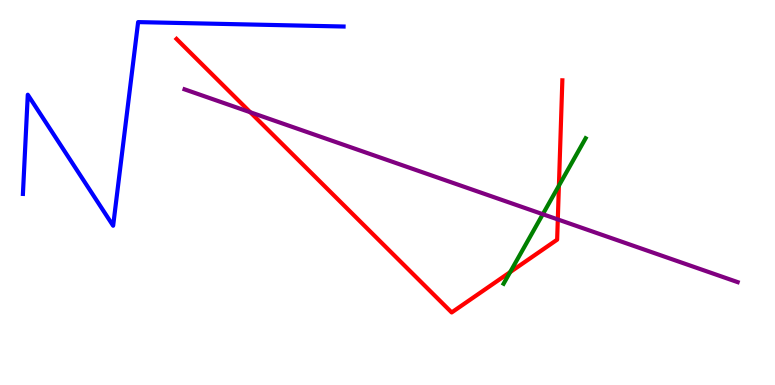[{'lines': ['blue', 'red'], 'intersections': []}, {'lines': ['green', 'red'], 'intersections': [{'x': 6.58, 'y': 2.93}, {'x': 7.21, 'y': 5.18}]}, {'lines': ['purple', 'red'], 'intersections': [{'x': 3.23, 'y': 7.08}, {'x': 7.2, 'y': 4.3}]}, {'lines': ['blue', 'green'], 'intersections': []}, {'lines': ['blue', 'purple'], 'intersections': []}, {'lines': ['green', 'purple'], 'intersections': [{'x': 7.0, 'y': 4.44}]}]